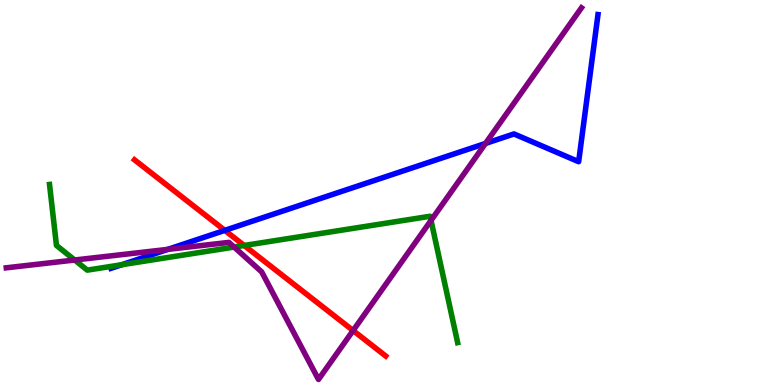[{'lines': ['blue', 'red'], 'intersections': [{'x': 2.9, 'y': 4.02}]}, {'lines': ['green', 'red'], 'intersections': [{'x': 3.15, 'y': 3.62}]}, {'lines': ['purple', 'red'], 'intersections': [{'x': 4.56, 'y': 1.41}]}, {'lines': ['blue', 'green'], 'intersections': [{'x': 1.57, 'y': 3.12}]}, {'lines': ['blue', 'purple'], 'intersections': [{'x': 2.17, 'y': 3.52}, {'x': 6.26, 'y': 6.27}]}, {'lines': ['green', 'purple'], 'intersections': [{'x': 0.963, 'y': 3.25}, {'x': 3.02, 'y': 3.58}, {'x': 5.56, 'y': 4.28}]}]